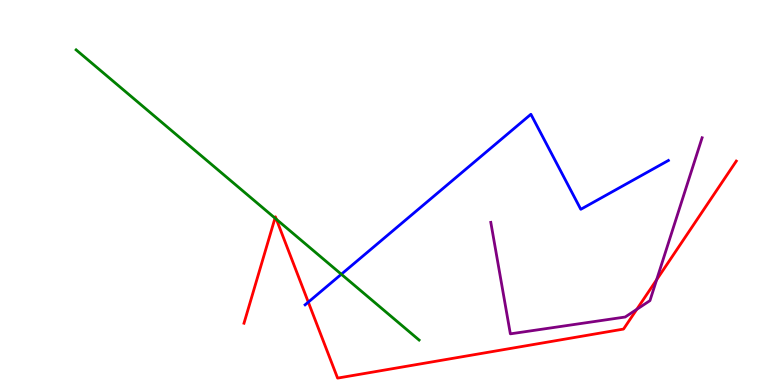[{'lines': ['blue', 'red'], 'intersections': [{'x': 3.98, 'y': 2.15}]}, {'lines': ['green', 'red'], 'intersections': [{'x': 3.55, 'y': 4.33}, {'x': 3.57, 'y': 4.3}]}, {'lines': ['purple', 'red'], 'intersections': [{'x': 8.22, 'y': 1.96}, {'x': 8.47, 'y': 2.73}]}, {'lines': ['blue', 'green'], 'intersections': [{'x': 4.4, 'y': 2.88}]}, {'lines': ['blue', 'purple'], 'intersections': []}, {'lines': ['green', 'purple'], 'intersections': []}]